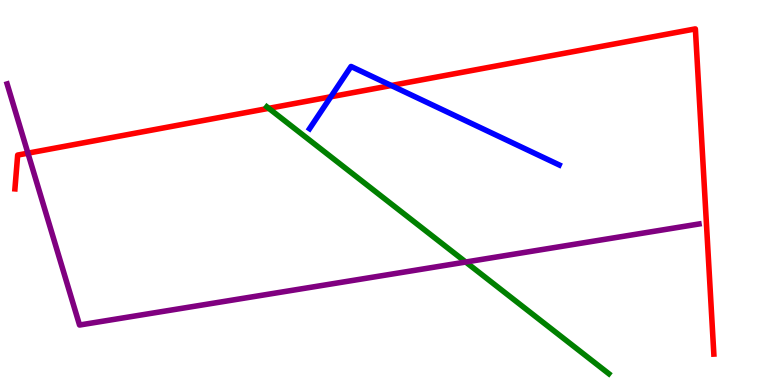[{'lines': ['blue', 'red'], 'intersections': [{'x': 4.27, 'y': 7.49}, {'x': 5.05, 'y': 7.78}]}, {'lines': ['green', 'red'], 'intersections': [{'x': 3.47, 'y': 7.19}]}, {'lines': ['purple', 'red'], 'intersections': [{'x': 0.36, 'y': 6.02}]}, {'lines': ['blue', 'green'], 'intersections': []}, {'lines': ['blue', 'purple'], 'intersections': []}, {'lines': ['green', 'purple'], 'intersections': [{'x': 6.01, 'y': 3.19}]}]